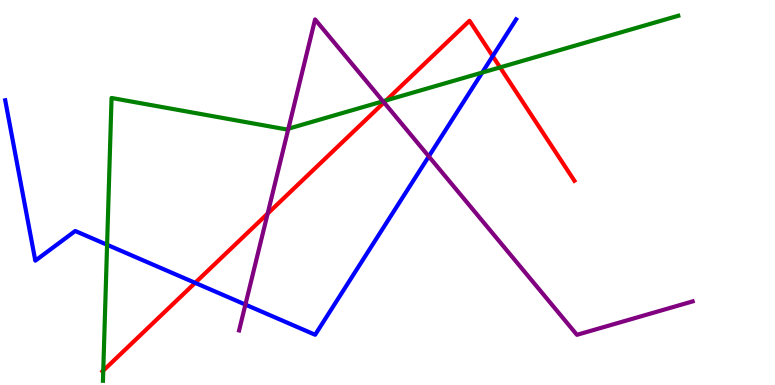[{'lines': ['blue', 'red'], 'intersections': [{'x': 2.52, 'y': 2.65}, {'x': 6.36, 'y': 8.54}]}, {'lines': ['green', 'red'], 'intersections': [{'x': 1.33, 'y': 0.374}, {'x': 4.98, 'y': 7.39}, {'x': 6.45, 'y': 8.25}]}, {'lines': ['purple', 'red'], 'intersections': [{'x': 3.45, 'y': 4.45}, {'x': 4.95, 'y': 7.34}]}, {'lines': ['blue', 'green'], 'intersections': [{'x': 1.38, 'y': 3.64}, {'x': 6.22, 'y': 8.12}]}, {'lines': ['blue', 'purple'], 'intersections': [{'x': 3.17, 'y': 2.09}, {'x': 5.53, 'y': 5.94}]}, {'lines': ['green', 'purple'], 'intersections': [{'x': 3.72, 'y': 6.66}, {'x': 4.94, 'y': 7.37}]}]